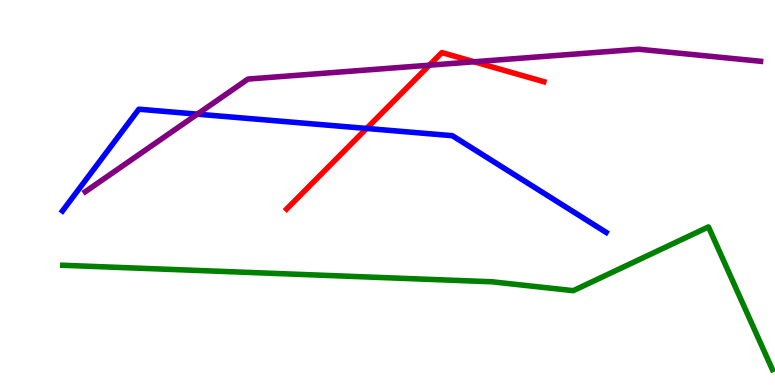[{'lines': ['blue', 'red'], 'intersections': [{'x': 4.73, 'y': 6.66}]}, {'lines': ['green', 'red'], 'intersections': []}, {'lines': ['purple', 'red'], 'intersections': [{'x': 5.54, 'y': 8.31}, {'x': 6.12, 'y': 8.4}]}, {'lines': ['blue', 'green'], 'intersections': []}, {'lines': ['blue', 'purple'], 'intersections': [{'x': 2.55, 'y': 7.04}]}, {'lines': ['green', 'purple'], 'intersections': []}]